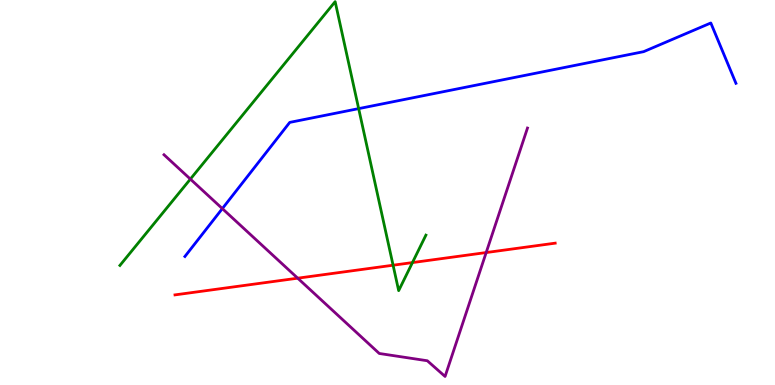[{'lines': ['blue', 'red'], 'intersections': []}, {'lines': ['green', 'red'], 'intersections': [{'x': 5.07, 'y': 3.11}, {'x': 5.32, 'y': 3.18}]}, {'lines': ['purple', 'red'], 'intersections': [{'x': 3.84, 'y': 2.77}, {'x': 6.27, 'y': 3.44}]}, {'lines': ['blue', 'green'], 'intersections': [{'x': 4.63, 'y': 7.18}]}, {'lines': ['blue', 'purple'], 'intersections': [{'x': 2.87, 'y': 4.58}]}, {'lines': ['green', 'purple'], 'intersections': [{'x': 2.46, 'y': 5.35}]}]